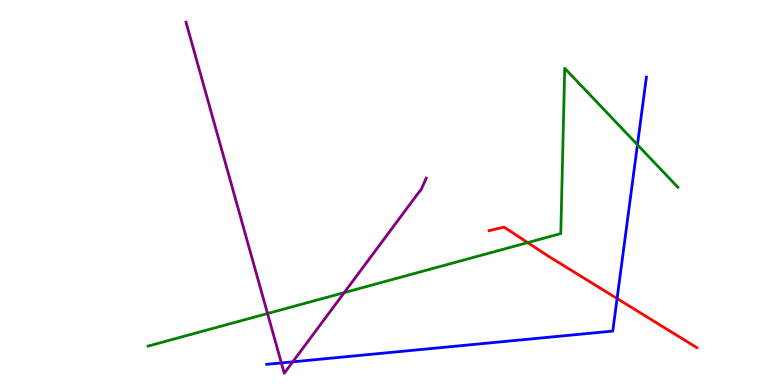[{'lines': ['blue', 'red'], 'intersections': [{'x': 7.96, 'y': 2.25}]}, {'lines': ['green', 'red'], 'intersections': [{'x': 6.81, 'y': 3.7}]}, {'lines': ['purple', 'red'], 'intersections': []}, {'lines': ['blue', 'green'], 'intersections': [{'x': 8.23, 'y': 6.24}]}, {'lines': ['blue', 'purple'], 'intersections': [{'x': 3.63, 'y': 0.573}, {'x': 3.78, 'y': 0.602}]}, {'lines': ['green', 'purple'], 'intersections': [{'x': 3.45, 'y': 1.86}, {'x': 4.44, 'y': 2.4}]}]